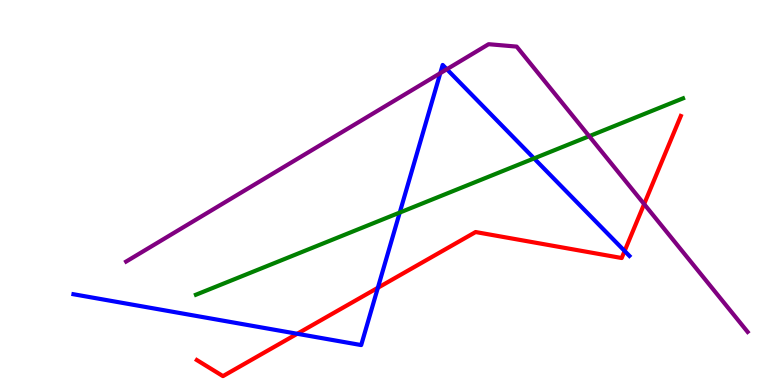[{'lines': ['blue', 'red'], 'intersections': [{'x': 3.84, 'y': 1.33}, {'x': 4.88, 'y': 2.52}, {'x': 8.06, 'y': 3.48}]}, {'lines': ['green', 'red'], 'intersections': []}, {'lines': ['purple', 'red'], 'intersections': [{'x': 8.31, 'y': 4.7}]}, {'lines': ['blue', 'green'], 'intersections': [{'x': 5.16, 'y': 4.48}, {'x': 6.89, 'y': 5.89}]}, {'lines': ['blue', 'purple'], 'intersections': [{'x': 5.68, 'y': 8.1}, {'x': 5.77, 'y': 8.2}]}, {'lines': ['green', 'purple'], 'intersections': [{'x': 7.6, 'y': 6.46}]}]